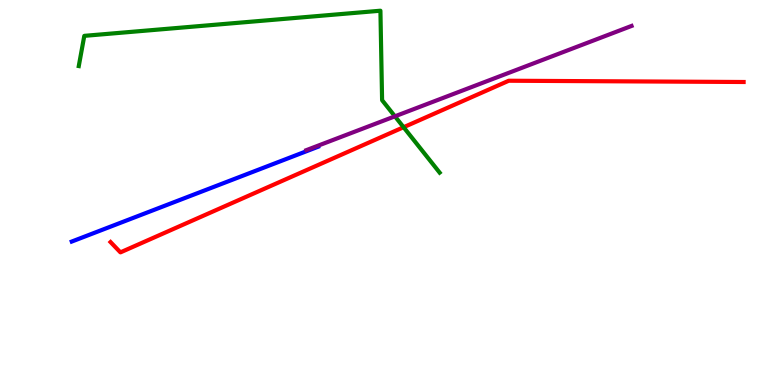[{'lines': ['blue', 'red'], 'intersections': []}, {'lines': ['green', 'red'], 'intersections': [{'x': 5.21, 'y': 6.7}]}, {'lines': ['purple', 'red'], 'intersections': []}, {'lines': ['blue', 'green'], 'intersections': []}, {'lines': ['blue', 'purple'], 'intersections': []}, {'lines': ['green', 'purple'], 'intersections': [{'x': 5.1, 'y': 6.98}]}]